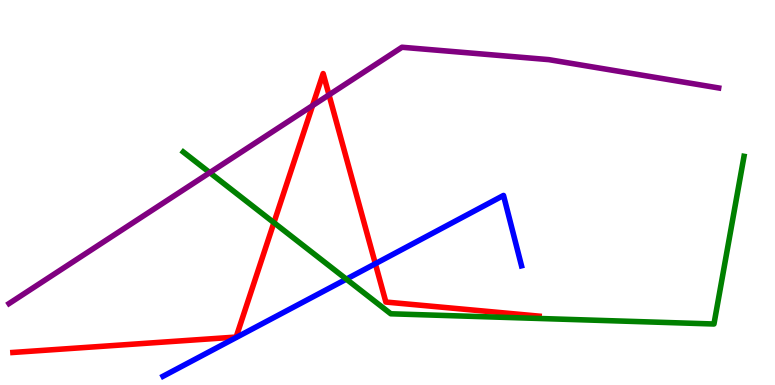[{'lines': ['blue', 'red'], 'intersections': [{'x': 4.84, 'y': 3.15}]}, {'lines': ['green', 'red'], 'intersections': [{'x': 3.53, 'y': 4.22}]}, {'lines': ['purple', 'red'], 'intersections': [{'x': 4.03, 'y': 7.26}, {'x': 4.25, 'y': 7.54}]}, {'lines': ['blue', 'green'], 'intersections': [{'x': 4.47, 'y': 2.75}]}, {'lines': ['blue', 'purple'], 'intersections': []}, {'lines': ['green', 'purple'], 'intersections': [{'x': 2.71, 'y': 5.52}]}]